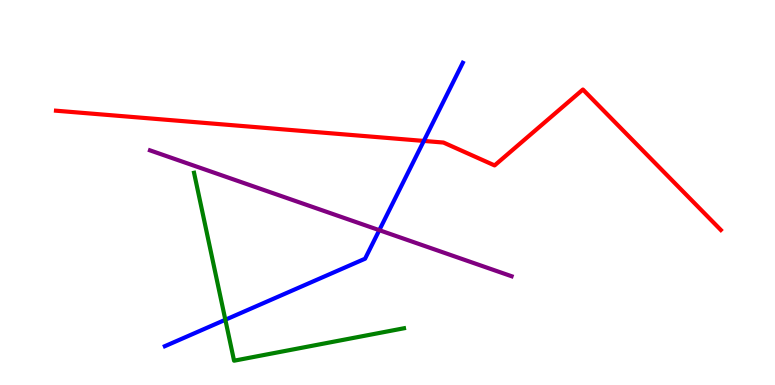[{'lines': ['blue', 'red'], 'intersections': [{'x': 5.47, 'y': 6.34}]}, {'lines': ['green', 'red'], 'intersections': []}, {'lines': ['purple', 'red'], 'intersections': []}, {'lines': ['blue', 'green'], 'intersections': [{'x': 2.91, 'y': 1.69}]}, {'lines': ['blue', 'purple'], 'intersections': [{'x': 4.89, 'y': 4.02}]}, {'lines': ['green', 'purple'], 'intersections': []}]